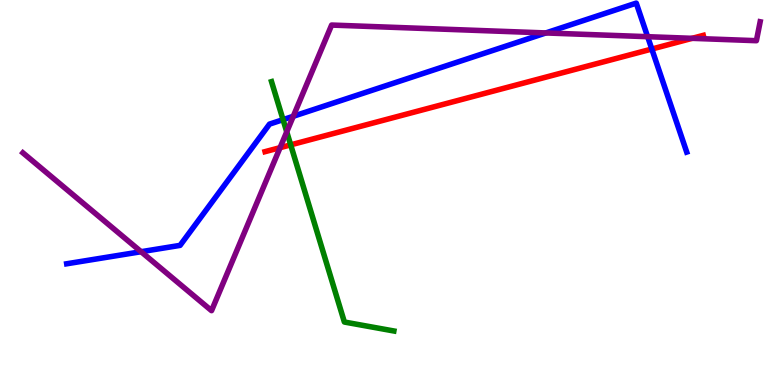[{'lines': ['blue', 'red'], 'intersections': [{'x': 8.41, 'y': 8.73}]}, {'lines': ['green', 'red'], 'intersections': [{'x': 3.75, 'y': 6.24}]}, {'lines': ['purple', 'red'], 'intersections': [{'x': 3.61, 'y': 6.16}, {'x': 8.93, 'y': 9.0}]}, {'lines': ['blue', 'green'], 'intersections': [{'x': 3.65, 'y': 6.89}]}, {'lines': ['blue', 'purple'], 'intersections': [{'x': 1.82, 'y': 3.46}, {'x': 3.78, 'y': 6.98}, {'x': 7.04, 'y': 9.14}, {'x': 8.36, 'y': 9.05}]}, {'lines': ['green', 'purple'], 'intersections': [{'x': 3.7, 'y': 6.58}]}]